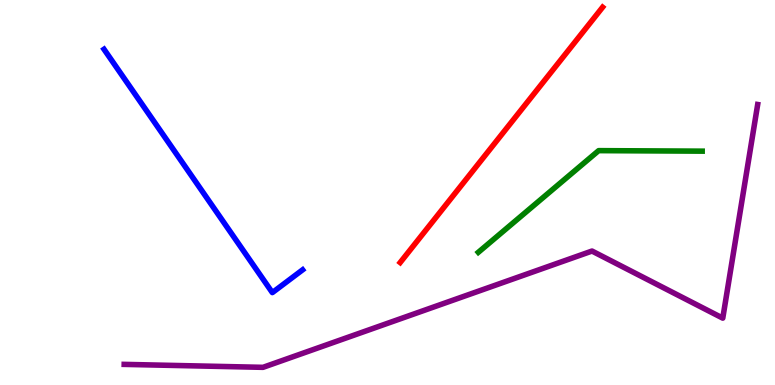[{'lines': ['blue', 'red'], 'intersections': []}, {'lines': ['green', 'red'], 'intersections': []}, {'lines': ['purple', 'red'], 'intersections': []}, {'lines': ['blue', 'green'], 'intersections': []}, {'lines': ['blue', 'purple'], 'intersections': []}, {'lines': ['green', 'purple'], 'intersections': []}]